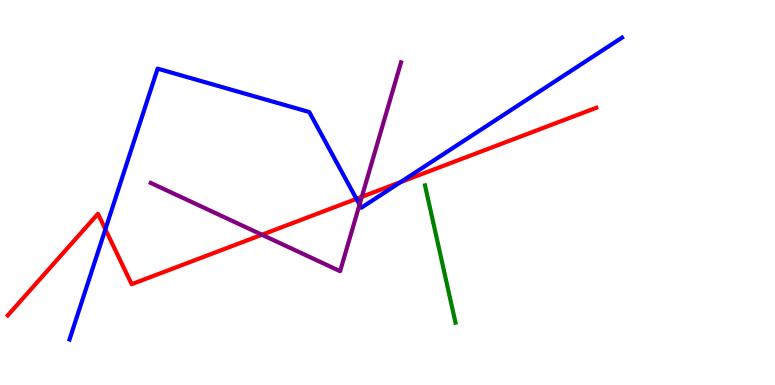[{'lines': ['blue', 'red'], 'intersections': [{'x': 1.36, 'y': 4.04}, {'x': 4.6, 'y': 4.83}, {'x': 5.17, 'y': 5.27}]}, {'lines': ['green', 'red'], 'intersections': []}, {'lines': ['purple', 'red'], 'intersections': [{'x': 3.38, 'y': 3.9}, {'x': 4.67, 'y': 4.89}]}, {'lines': ['blue', 'green'], 'intersections': []}, {'lines': ['blue', 'purple'], 'intersections': [{'x': 4.64, 'y': 4.69}]}, {'lines': ['green', 'purple'], 'intersections': []}]